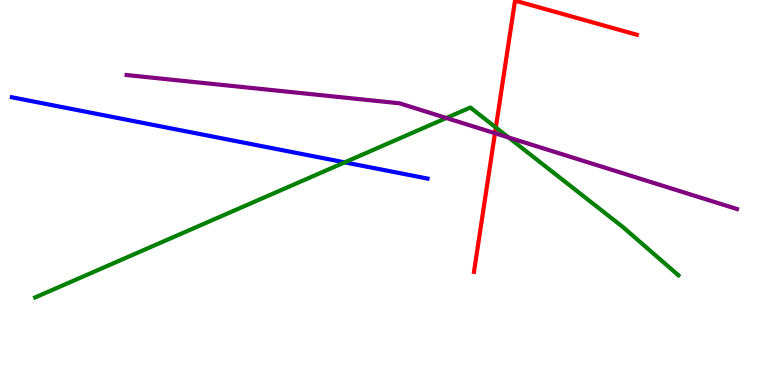[{'lines': ['blue', 'red'], 'intersections': []}, {'lines': ['green', 'red'], 'intersections': [{'x': 6.4, 'y': 6.69}]}, {'lines': ['purple', 'red'], 'intersections': [{'x': 6.39, 'y': 6.54}]}, {'lines': ['blue', 'green'], 'intersections': [{'x': 4.45, 'y': 5.78}]}, {'lines': ['blue', 'purple'], 'intersections': []}, {'lines': ['green', 'purple'], 'intersections': [{'x': 5.76, 'y': 6.94}, {'x': 6.56, 'y': 6.43}]}]